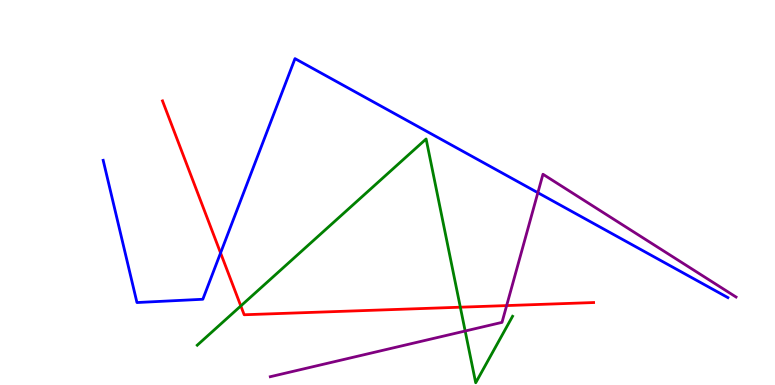[{'lines': ['blue', 'red'], 'intersections': [{'x': 2.85, 'y': 3.43}]}, {'lines': ['green', 'red'], 'intersections': [{'x': 3.11, 'y': 2.05}, {'x': 5.94, 'y': 2.02}]}, {'lines': ['purple', 'red'], 'intersections': [{'x': 6.54, 'y': 2.06}]}, {'lines': ['blue', 'green'], 'intersections': []}, {'lines': ['blue', 'purple'], 'intersections': [{'x': 6.94, 'y': 4.99}]}, {'lines': ['green', 'purple'], 'intersections': [{'x': 6.0, 'y': 1.4}]}]